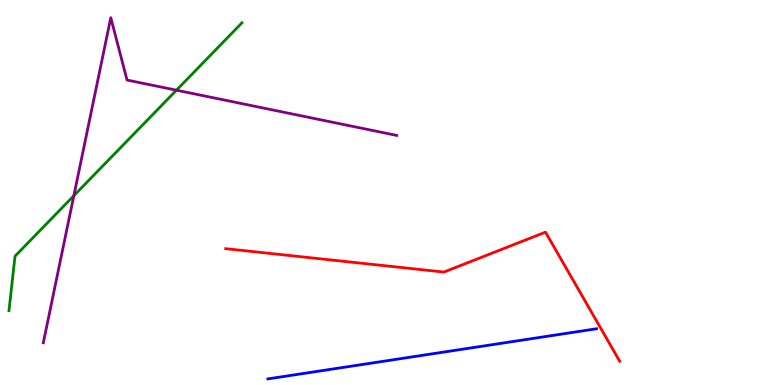[{'lines': ['blue', 'red'], 'intersections': []}, {'lines': ['green', 'red'], 'intersections': []}, {'lines': ['purple', 'red'], 'intersections': []}, {'lines': ['blue', 'green'], 'intersections': []}, {'lines': ['blue', 'purple'], 'intersections': []}, {'lines': ['green', 'purple'], 'intersections': [{'x': 0.953, 'y': 4.92}, {'x': 2.28, 'y': 7.66}]}]